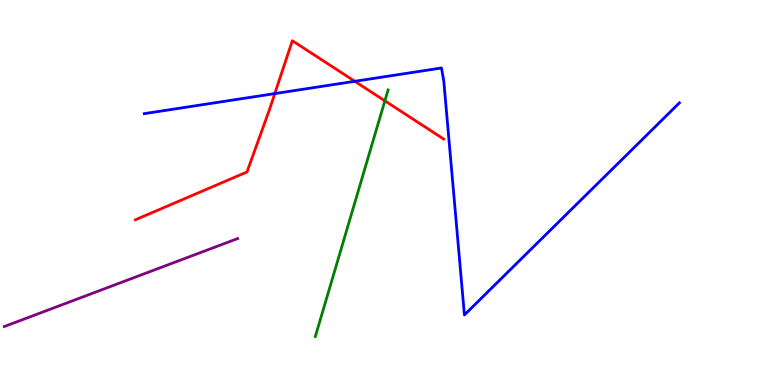[{'lines': ['blue', 'red'], 'intersections': [{'x': 3.55, 'y': 7.57}, {'x': 4.58, 'y': 7.89}]}, {'lines': ['green', 'red'], 'intersections': [{'x': 4.97, 'y': 7.38}]}, {'lines': ['purple', 'red'], 'intersections': []}, {'lines': ['blue', 'green'], 'intersections': []}, {'lines': ['blue', 'purple'], 'intersections': []}, {'lines': ['green', 'purple'], 'intersections': []}]